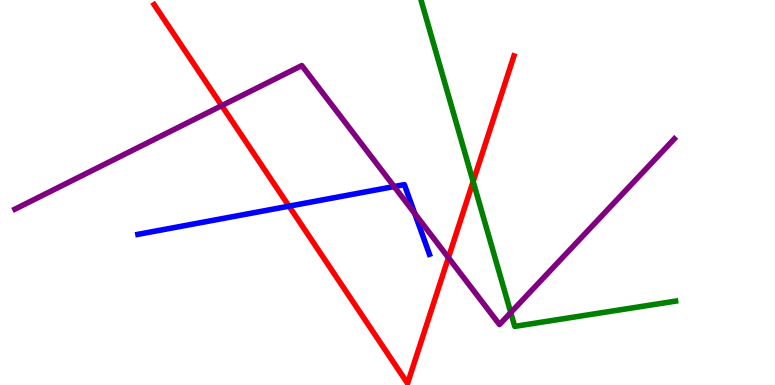[{'lines': ['blue', 'red'], 'intersections': [{'x': 3.73, 'y': 4.64}]}, {'lines': ['green', 'red'], 'intersections': [{'x': 6.11, 'y': 5.28}]}, {'lines': ['purple', 'red'], 'intersections': [{'x': 2.86, 'y': 7.26}, {'x': 5.79, 'y': 3.31}]}, {'lines': ['blue', 'green'], 'intersections': []}, {'lines': ['blue', 'purple'], 'intersections': [{'x': 5.09, 'y': 5.15}, {'x': 5.35, 'y': 4.45}]}, {'lines': ['green', 'purple'], 'intersections': [{'x': 6.59, 'y': 1.88}]}]